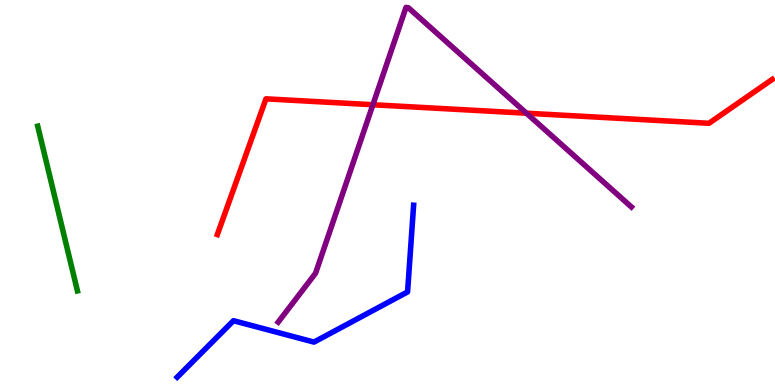[{'lines': ['blue', 'red'], 'intersections': []}, {'lines': ['green', 'red'], 'intersections': []}, {'lines': ['purple', 'red'], 'intersections': [{'x': 4.81, 'y': 7.28}, {'x': 6.79, 'y': 7.06}]}, {'lines': ['blue', 'green'], 'intersections': []}, {'lines': ['blue', 'purple'], 'intersections': []}, {'lines': ['green', 'purple'], 'intersections': []}]